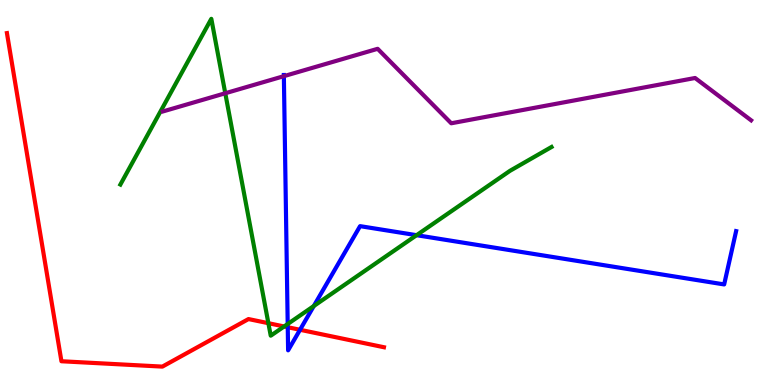[{'lines': ['blue', 'red'], 'intersections': [{'x': 3.71, 'y': 1.5}, {'x': 3.87, 'y': 1.43}]}, {'lines': ['green', 'red'], 'intersections': [{'x': 3.46, 'y': 1.61}, {'x': 3.67, 'y': 1.52}]}, {'lines': ['purple', 'red'], 'intersections': []}, {'lines': ['blue', 'green'], 'intersections': [{'x': 3.71, 'y': 1.58}, {'x': 4.05, 'y': 2.05}, {'x': 5.38, 'y': 3.89}]}, {'lines': ['blue', 'purple'], 'intersections': [{'x': 3.66, 'y': 8.02}]}, {'lines': ['green', 'purple'], 'intersections': [{'x': 2.91, 'y': 7.58}]}]